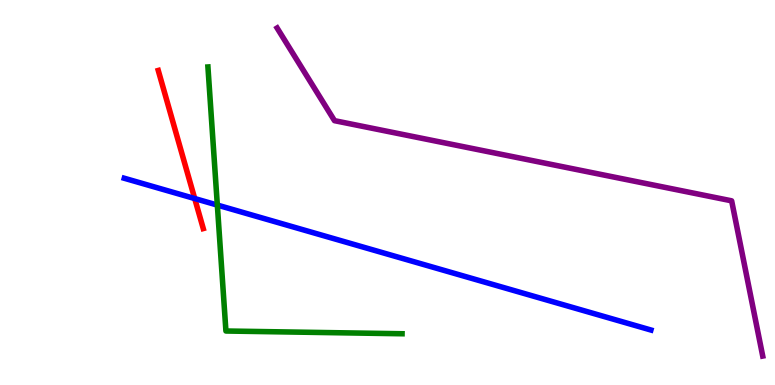[{'lines': ['blue', 'red'], 'intersections': [{'x': 2.51, 'y': 4.84}]}, {'lines': ['green', 'red'], 'intersections': []}, {'lines': ['purple', 'red'], 'intersections': []}, {'lines': ['blue', 'green'], 'intersections': [{'x': 2.8, 'y': 4.67}]}, {'lines': ['blue', 'purple'], 'intersections': []}, {'lines': ['green', 'purple'], 'intersections': []}]